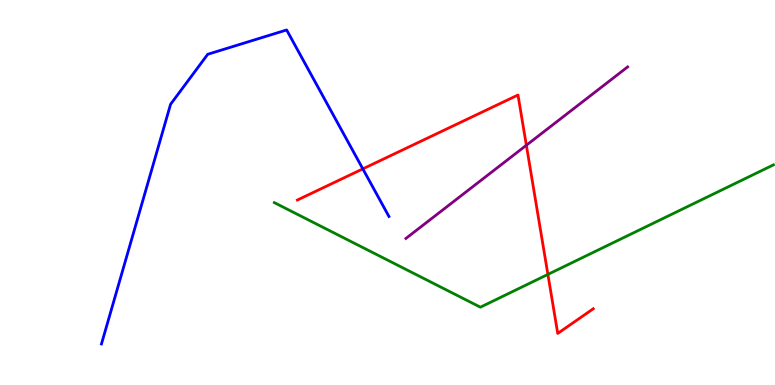[{'lines': ['blue', 'red'], 'intersections': [{'x': 4.68, 'y': 5.61}]}, {'lines': ['green', 'red'], 'intersections': [{'x': 7.07, 'y': 2.87}]}, {'lines': ['purple', 'red'], 'intersections': [{'x': 6.79, 'y': 6.23}]}, {'lines': ['blue', 'green'], 'intersections': []}, {'lines': ['blue', 'purple'], 'intersections': []}, {'lines': ['green', 'purple'], 'intersections': []}]